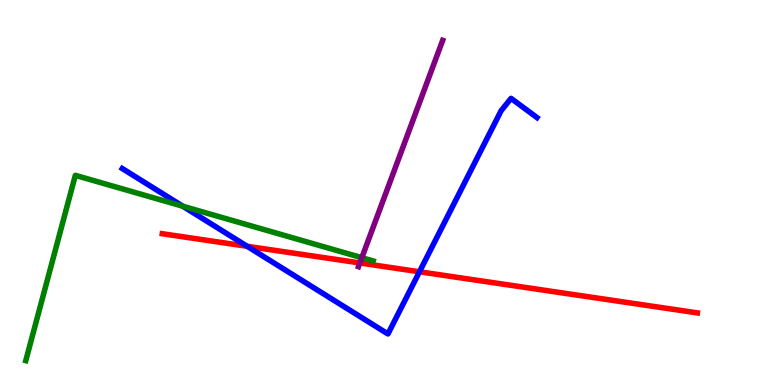[{'lines': ['blue', 'red'], 'intersections': [{'x': 3.19, 'y': 3.6}, {'x': 5.41, 'y': 2.94}]}, {'lines': ['green', 'red'], 'intersections': []}, {'lines': ['purple', 'red'], 'intersections': [{'x': 4.64, 'y': 3.17}]}, {'lines': ['blue', 'green'], 'intersections': [{'x': 2.36, 'y': 4.64}]}, {'lines': ['blue', 'purple'], 'intersections': []}, {'lines': ['green', 'purple'], 'intersections': [{'x': 4.67, 'y': 3.31}]}]